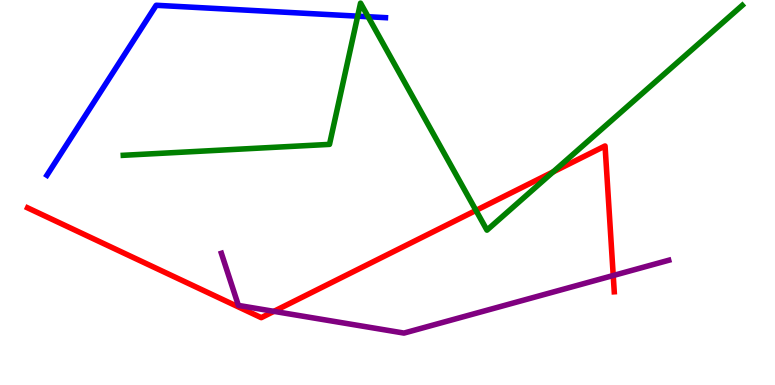[{'lines': ['blue', 'red'], 'intersections': []}, {'lines': ['green', 'red'], 'intersections': [{'x': 6.14, 'y': 4.53}, {'x': 7.14, 'y': 5.53}]}, {'lines': ['purple', 'red'], 'intersections': [{'x': 3.53, 'y': 1.91}, {'x': 7.91, 'y': 2.84}]}, {'lines': ['blue', 'green'], 'intersections': [{'x': 4.62, 'y': 9.58}, {'x': 4.75, 'y': 9.57}]}, {'lines': ['blue', 'purple'], 'intersections': []}, {'lines': ['green', 'purple'], 'intersections': []}]